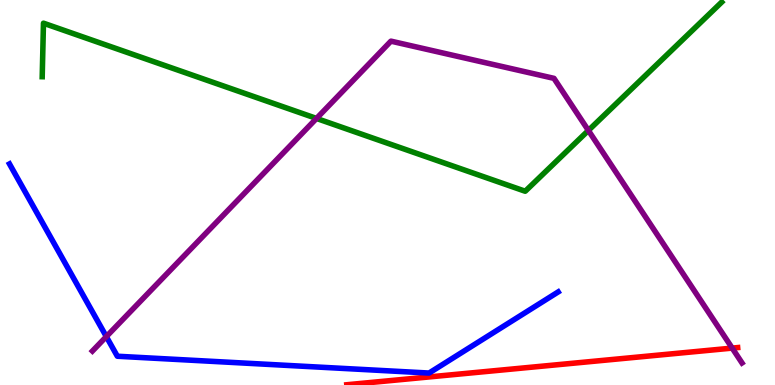[{'lines': ['blue', 'red'], 'intersections': []}, {'lines': ['green', 'red'], 'intersections': []}, {'lines': ['purple', 'red'], 'intersections': [{'x': 9.45, 'y': 0.959}]}, {'lines': ['blue', 'green'], 'intersections': []}, {'lines': ['blue', 'purple'], 'intersections': [{'x': 1.37, 'y': 1.26}]}, {'lines': ['green', 'purple'], 'intersections': [{'x': 4.08, 'y': 6.92}, {'x': 7.59, 'y': 6.61}]}]